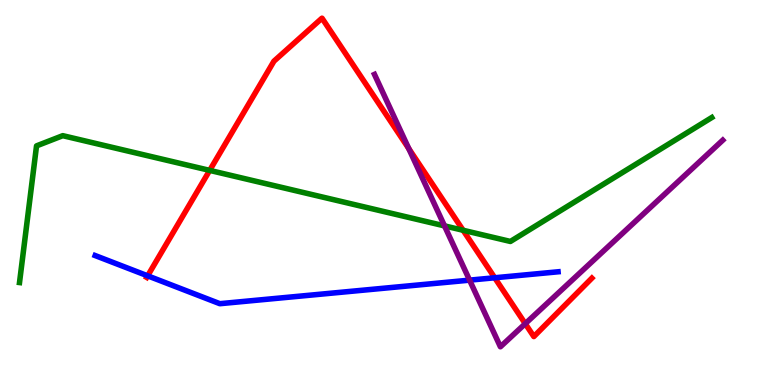[{'lines': ['blue', 'red'], 'intersections': [{'x': 1.91, 'y': 2.84}, {'x': 6.38, 'y': 2.79}]}, {'lines': ['green', 'red'], 'intersections': [{'x': 2.71, 'y': 5.57}, {'x': 5.98, 'y': 4.02}]}, {'lines': ['purple', 'red'], 'intersections': [{'x': 5.27, 'y': 6.14}, {'x': 6.78, 'y': 1.59}]}, {'lines': ['blue', 'green'], 'intersections': []}, {'lines': ['blue', 'purple'], 'intersections': [{'x': 6.06, 'y': 2.72}]}, {'lines': ['green', 'purple'], 'intersections': [{'x': 5.74, 'y': 4.13}]}]